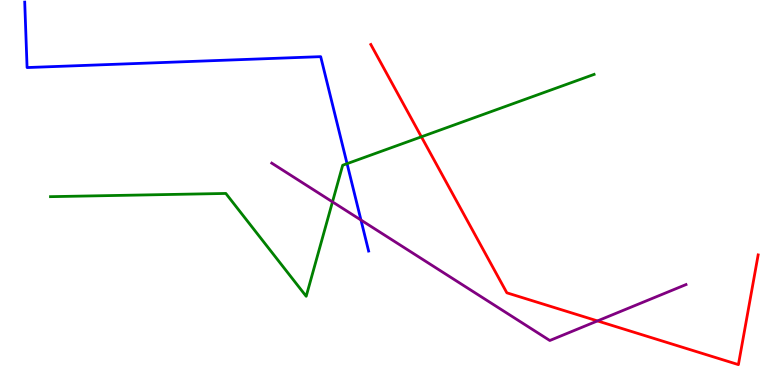[{'lines': ['blue', 'red'], 'intersections': []}, {'lines': ['green', 'red'], 'intersections': [{'x': 5.44, 'y': 6.45}]}, {'lines': ['purple', 'red'], 'intersections': [{'x': 7.71, 'y': 1.66}]}, {'lines': ['blue', 'green'], 'intersections': [{'x': 4.48, 'y': 5.75}]}, {'lines': ['blue', 'purple'], 'intersections': [{'x': 4.66, 'y': 4.28}]}, {'lines': ['green', 'purple'], 'intersections': [{'x': 4.29, 'y': 4.76}]}]